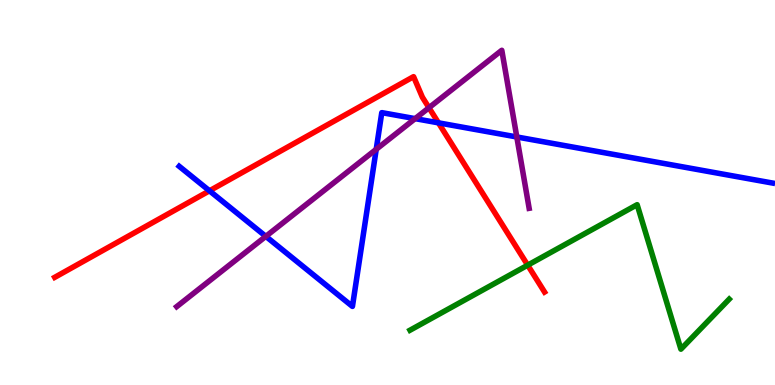[{'lines': ['blue', 'red'], 'intersections': [{'x': 2.7, 'y': 5.04}, {'x': 5.66, 'y': 6.81}]}, {'lines': ['green', 'red'], 'intersections': [{'x': 6.81, 'y': 3.11}]}, {'lines': ['purple', 'red'], 'intersections': [{'x': 5.54, 'y': 7.2}]}, {'lines': ['blue', 'green'], 'intersections': []}, {'lines': ['blue', 'purple'], 'intersections': [{'x': 3.43, 'y': 3.86}, {'x': 4.85, 'y': 6.12}, {'x': 5.36, 'y': 6.92}, {'x': 6.67, 'y': 6.44}]}, {'lines': ['green', 'purple'], 'intersections': []}]